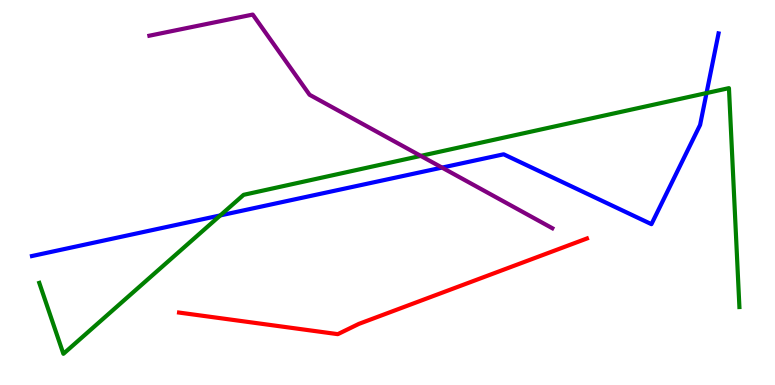[{'lines': ['blue', 'red'], 'intersections': []}, {'lines': ['green', 'red'], 'intersections': []}, {'lines': ['purple', 'red'], 'intersections': []}, {'lines': ['blue', 'green'], 'intersections': [{'x': 2.84, 'y': 4.4}, {'x': 9.12, 'y': 7.58}]}, {'lines': ['blue', 'purple'], 'intersections': [{'x': 5.7, 'y': 5.65}]}, {'lines': ['green', 'purple'], 'intersections': [{'x': 5.43, 'y': 5.95}]}]